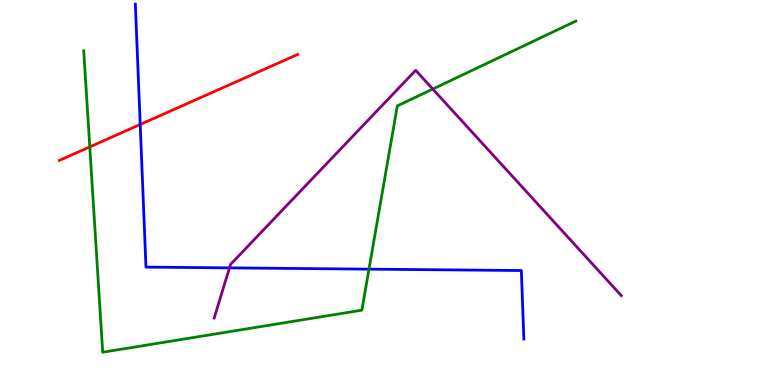[{'lines': ['blue', 'red'], 'intersections': [{'x': 1.81, 'y': 6.77}]}, {'lines': ['green', 'red'], 'intersections': [{'x': 1.16, 'y': 6.18}]}, {'lines': ['purple', 'red'], 'intersections': []}, {'lines': ['blue', 'green'], 'intersections': [{'x': 4.76, 'y': 3.01}]}, {'lines': ['blue', 'purple'], 'intersections': [{'x': 2.96, 'y': 3.04}]}, {'lines': ['green', 'purple'], 'intersections': [{'x': 5.58, 'y': 7.69}]}]